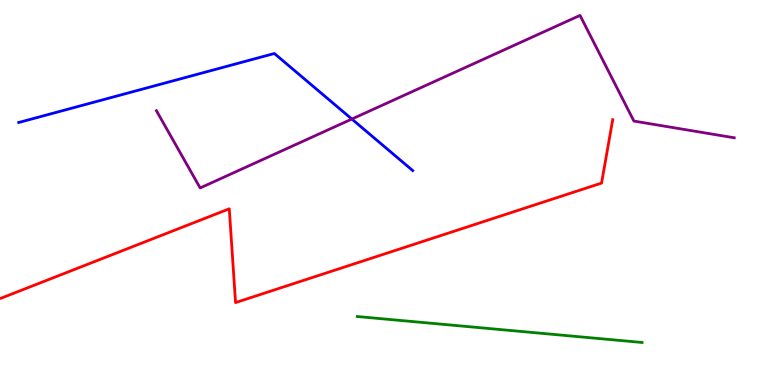[{'lines': ['blue', 'red'], 'intersections': []}, {'lines': ['green', 'red'], 'intersections': []}, {'lines': ['purple', 'red'], 'intersections': []}, {'lines': ['blue', 'green'], 'intersections': []}, {'lines': ['blue', 'purple'], 'intersections': [{'x': 4.54, 'y': 6.91}]}, {'lines': ['green', 'purple'], 'intersections': []}]